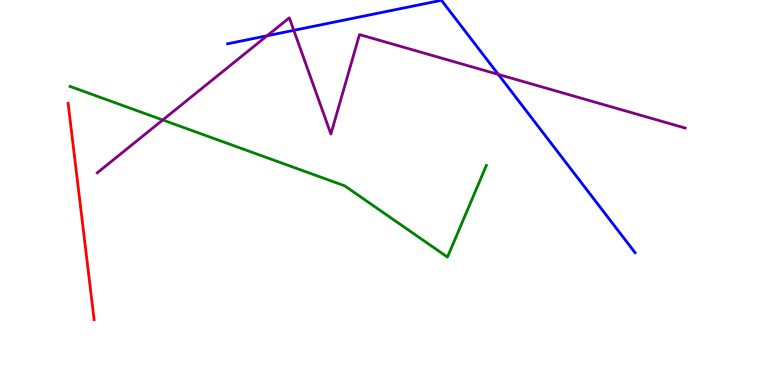[{'lines': ['blue', 'red'], 'intersections': []}, {'lines': ['green', 'red'], 'intersections': []}, {'lines': ['purple', 'red'], 'intersections': []}, {'lines': ['blue', 'green'], 'intersections': []}, {'lines': ['blue', 'purple'], 'intersections': [{'x': 3.45, 'y': 9.07}, {'x': 3.79, 'y': 9.21}, {'x': 6.43, 'y': 8.07}]}, {'lines': ['green', 'purple'], 'intersections': [{'x': 2.1, 'y': 6.88}]}]